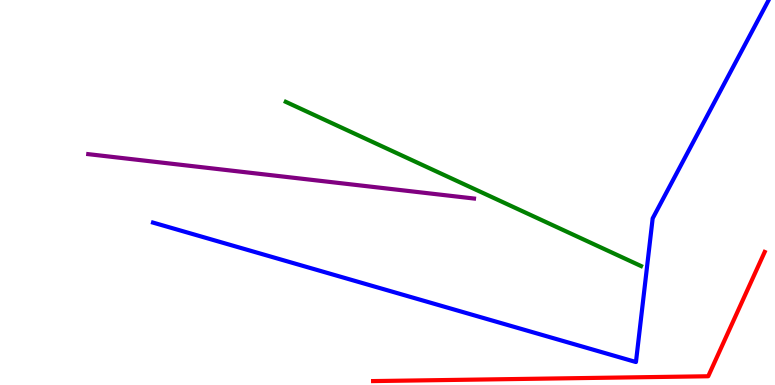[{'lines': ['blue', 'red'], 'intersections': []}, {'lines': ['green', 'red'], 'intersections': []}, {'lines': ['purple', 'red'], 'intersections': []}, {'lines': ['blue', 'green'], 'intersections': []}, {'lines': ['blue', 'purple'], 'intersections': []}, {'lines': ['green', 'purple'], 'intersections': []}]